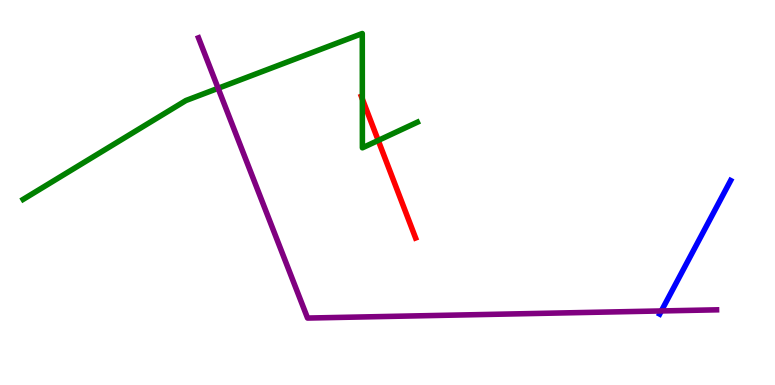[{'lines': ['blue', 'red'], 'intersections': []}, {'lines': ['green', 'red'], 'intersections': [{'x': 4.68, 'y': 7.43}, {'x': 4.88, 'y': 6.35}]}, {'lines': ['purple', 'red'], 'intersections': []}, {'lines': ['blue', 'green'], 'intersections': []}, {'lines': ['blue', 'purple'], 'intersections': [{'x': 8.53, 'y': 1.92}]}, {'lines': ['green', 'purple'], 'intersections': [{'x': 2.81, 'y': 7.71}]}]